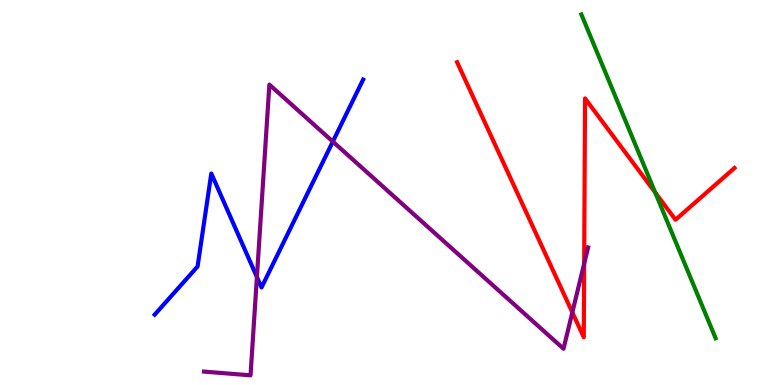[{'lines': ['blue', 'red'], 'intersections': []}, {'lines': ['green', 'red'], 'intersections': [{'x': 8.45, 'y': 5.0}]}, {'lines': ['purple', 'red'], 'intersections': [{'x': 7.38, 'y': 1.89}, {'x': 7.54, 'y': 3.15}]}, {'lines': ['blue', 'green'], 'intersections': []}, {'lines': ['blue', 'purple'], 'intersections': [{'x': 3.31, 'y': 2.81}, {'x': 4.29, 'y': 6.32}]}, {'lines': ['green', 'purple'], 'intersections': []}]